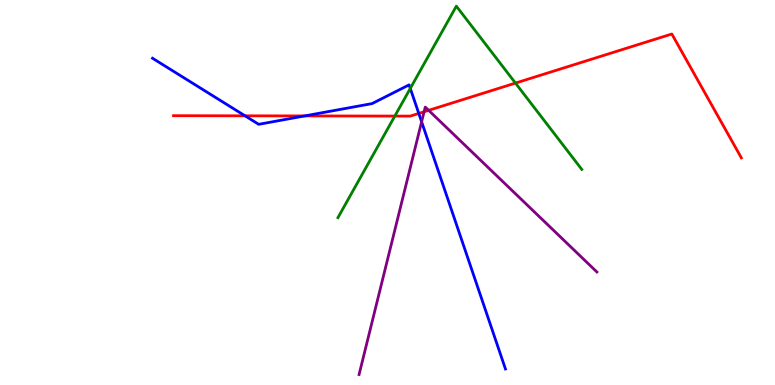[{'lines': ['blue', 'red'], 'intersections': [{'x': 3.16, 'y': 6.99}, {'x': 3.93, 'y': 6.99}, {'x': 5.4, 'y': 7.05}]}, {'lines': ['green', 'red'], 'intersections': [{'x': 5.09, 'y': 6.99}, {'x': 6.65, 'y': 7.84}]}, {'lines': ['purple', 'red'], 'intersections': [{'x': 5.47, 'y': 7.1}, {'x': 5.53, 'y': 7.13}]}, {'lines': ['blue', 'green'], 'intersections': [{'x': 5.29, 'y': 7.7}]}, {'lines': ['blue', 'purple'], 'intersections': [{'x': 5.44, 'y': 6.84}]}, {'lines': ['green', 'purple'], 'intersections': []}]